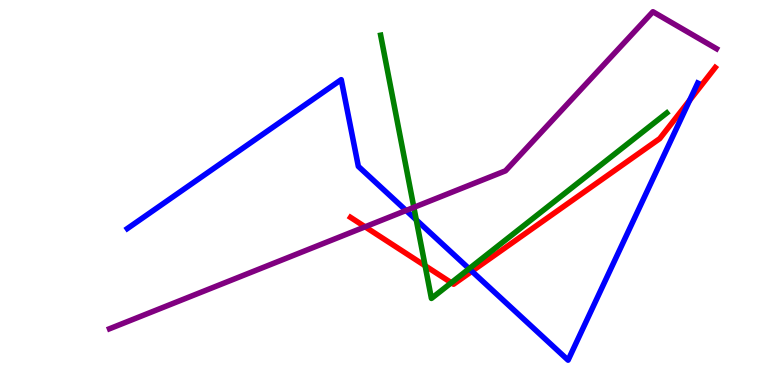[{'lines': ['blue', 'red'], 'intersections': [{'x': 6.09, 'y': 2.95}, {'x': 8.9, 'y': 7.4}]}, {'lines': ['green', 'red'], 'intersections': [{'x': 5.49, 'y': 3.1}, {'x': 5.82, 'y': 2.66}]}, {'lines': ['purple', 'red'], 'intersections': [{'x': 4.71, 'y': 4.11}]}, {'lines': ['blue', 'green'], 'intersections': [{'x': 5.37, 'y': 4.29}, {'x': 6.05, 'y': 3.02}]}, {'lines': ['blue', 'purple'], 'intersections': [{'x': 5.24, 'y': 4.53}]}, {'lines': ['green', 'purple'], 'intersections': [{'x': 5.34, 'y': 4.61}]}]